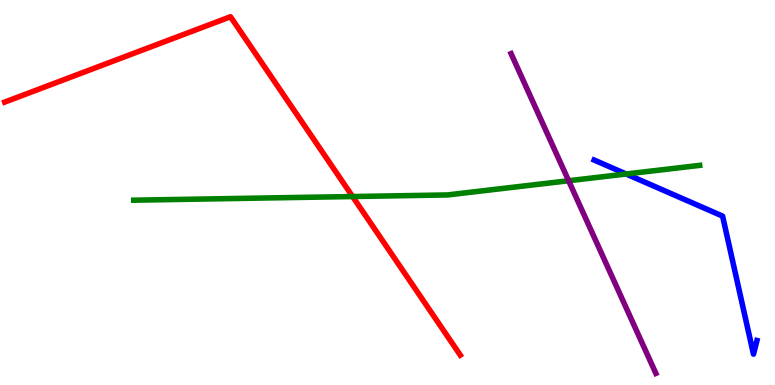[{'lines': ['blue', 'red'], 'intersections': []}, {'lines': ['green', 'red'], 'intersections': [{'x': 4.55, 'y': 4.9}]}, {'lines': ['purple', 'red'], 'intersections': []}, {'lines': ['blue', 'green'], 'intersections': [{'x': 8.08, 'y': 5.48}]}, {'lines': ['blue', 'purple'], 'intersections': []}, {'lines': ['green', 'purple'], 'intersections': [{'x': 7.34, 'y': 5.31}]}]